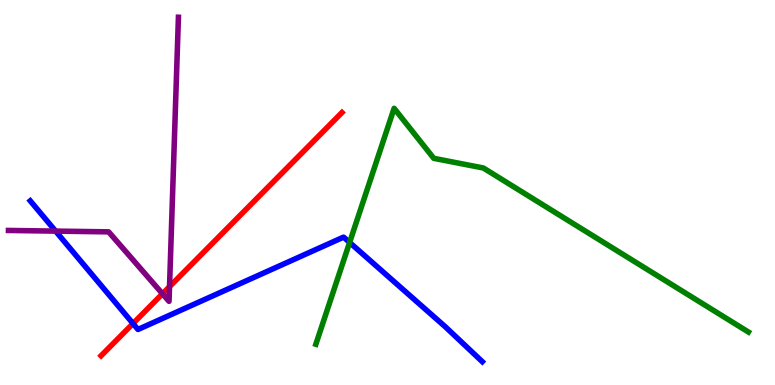[{'lines': ['blue', 'red'], 'intersections': [{'x': 1.72, 'y': 1.6}]}, {'lines': ['green', 'red'], 'intersections': []}, {'lines': ['purple', 'red'], 'intersections': [{'x': 2.1, 'y': 2.37}, {'x': 2.19, 'y': 2.55}]}, {'lines': ['blue', 'green'], 'intersections': [{'x': 4.51, 'y': 3.7}]}, {'lines': ['blue', 'purple'], 'intersections': [{'x': 0.717, 'y': 4.0}]}, {'lines': ['green', 'purple'], 'intersections': []}]